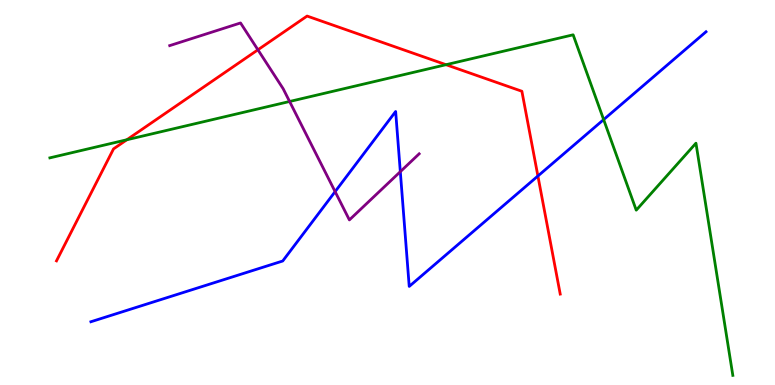[{'lines': ['blue', 'red'], 'intersections': [{'x': 6.94, 'y': 5.43}]}, {'lines': ['green', 'red'], 'intersections': [{'x': 1.64, 'y': 6.37}, {'x': 5.76, 'y': 8.32}]}, {'lines': ['purple', 'red'], 'intersections': [{'x': 3.33, 'y': 8.71}]}, {'lines': ['blue', 'green'], 'intersections': [{'x': 7.79, 'y': 6.89}]}, {'lines': ['blue', 'purple'], 'intersections': [{'x': 4.32, 'y': 5.02}, {'x': 5.17, 'y': 5.54}]}, {'lines': ['green', 'purple'], 'intersections': [{'x': 3.74, 'y': 7.36}]}]